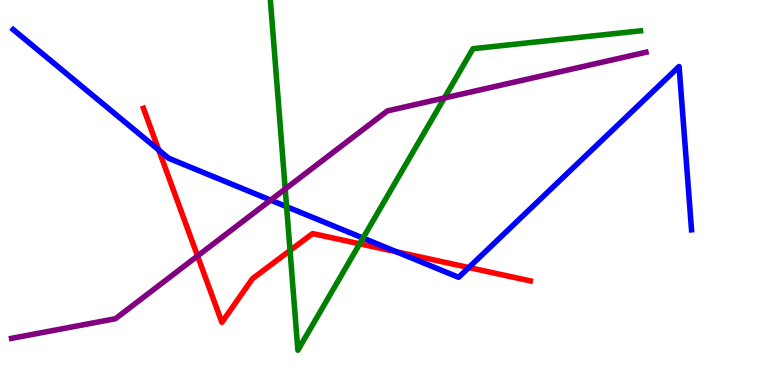[{'lines': ['blue', 'red'], 'intersections': [{'x': 2.05, 'y': 6.1}, {'x': 5.12, 'y': 3.46}, {'x': 6.05, 'y': 3.05}]}, {'lines': ['green', 'red'], 'intersections': [{'x': 3.74, 'y': 3.49}, {'x': 4.64, 'y': 3.67}]}, {'lines': ['purple', 'red'], 'intersections': [{'x': 2.55, 'y': 3.35}]}, {'lines': ['blue', 'green'], 'intersections': [{'x': 3.7, 'y': 4.63}, {'x': 4.68, 'y': 3.82}]}, {'lines': ['blue', 'purple'], 'intersections': [{'x': 3.49, 'y': 4.8}]}, {'lines': ['green', 'purple'], 'intersections': [{'x': 3.68, 'y': 5.09}, {'x': 5.73, 'y': 7.46}]}]